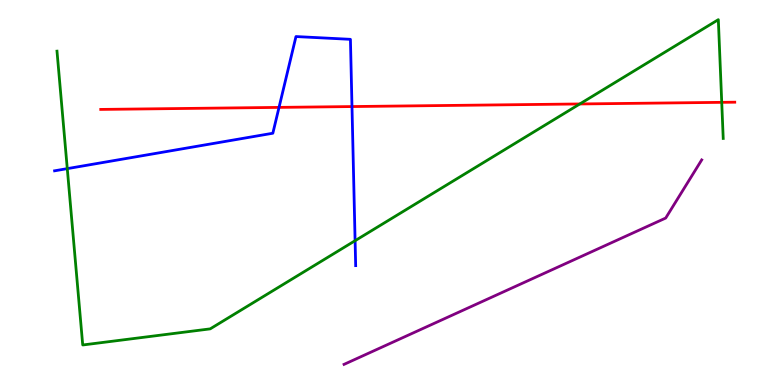[{'lines': ['blue', 'red'], 'intersections': [{'x': 3.6, 'y': 7.21}, {'x': 4.54, 'y': 7.23}]}, {'lines': ['green', 'red'], 'intersections': [{'x': 7.48, 'y': 7.3}, {'x': 9.31, 'y': 7.34}]}, {'lines': ['purple', 'red'], 'intersections': []}, {'lines': ['blue', 'green'], 'intersections': [{'x': 0.868, 'y': 5.62}, {'x': 4.58, 'y': 3.75}]}, {'lines': ['blue', 'purple'], 'intersections': []}, {'lines': ['green', 'purple'], 'intersections': []}]